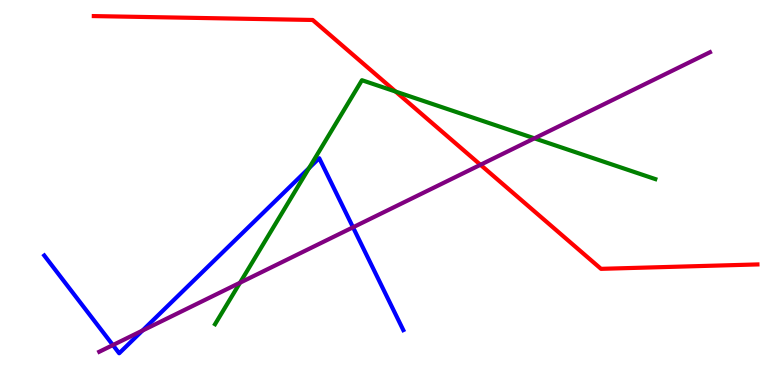[{'lines': ['blue', 'red'], 'intersections': []}, {'lines': ['green', 'red'], 'intersections': [{'x': 5.1, 'y': 7.62}]}, {'lines': ['purple', 'red'], 'intersections': [{'x': 6.2, 'y': 5.72}]}, {'lines': ['blue', 'green'], 'intersections': [{'x': 3.99, 'y': 5.63}]}, {'lines': ['blue', 'purple'], 'intersections': [{'x': 1.46, 'y': 1.04}, {'x': 1.84, 'y': 1.41}, {'x': 4.56, 'y': 4.1}]}, {'lines': ['green', 'purple'], 'intersections': [{'x': 3.1, 'y': 2.66}, {'x': 6.9, 'y': 6.41}]}]